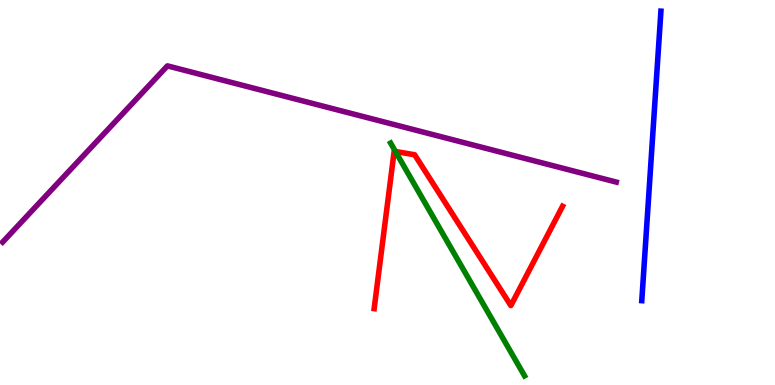[{'lines': ['blue', 'red'], 'intersections': []}, {'lines': ['green', 'red'], 'intersections': [{'x': 5.1, 'y': 6.06}]}, {'lines': ['purple', 'red'], 'intersections': []}, {'lines': ['blue', 'green'], 'intersections': []}, {'lines': ['blue', 'purple'], 'intersections': []}, {'lines': ['green', 'purple'], 'intersections': []}]